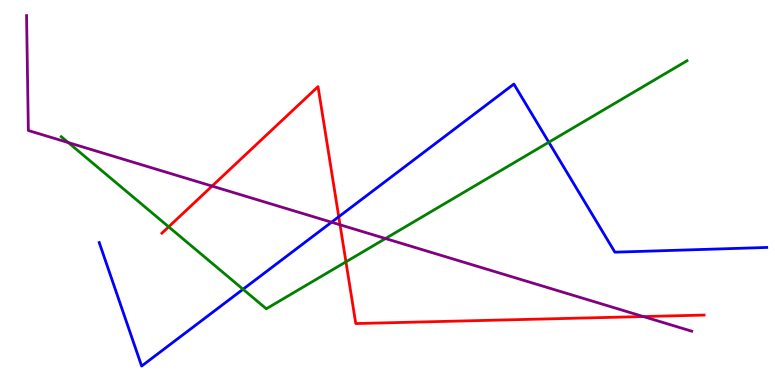[{'lines': ['blue', 'red'], 'intersections': [{'x': 4.37, 'y': 4.37}]}, {'lines': ['green', 'red'], 'intersections': [{'x': 2.18, 'y': 4.11}, {'x': 4.46, 'y': 3.2}]}, {'lines': ['purple', 'red'], 'intersections': [{'x': 2.74, 'y': 5.17}, {'x': 4.39, 'y': 4.16}, {'x': 8.3, 'y': 1.78}]}, {'lines': ['blue', 'green'], 'intersections': [{'x': 3.14, 'y': 2.49}, {'x': 7.08, 'y': 6.31}]}, {'lines': ['blue', 'purple'], 'intersections': [{'x': 4.28, 'y': 4.23}]}, {'lines': ['green', 'purple'], 'intersections': [{'x': 0.881, 'y': 6.3}, {'x': 4.97, 'y': 3.8}]}]